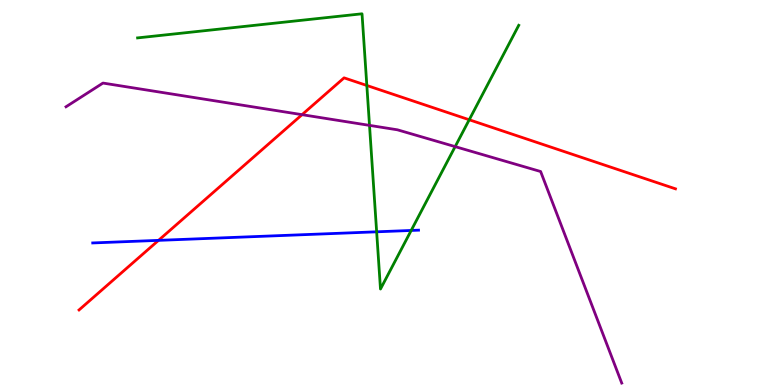[{'lines': ['blue', 'red'], 'intersections': [{'x': 2.05, 'y': 3.76}]}, {'lines': ['green', 'red'], 'intersections': [{'x': 4.73, 'y': 7.78}, {'x': 6.05, 'y': 6.89}]}, {'lines': ['purple', 'red'], 'intersections': [{'x': 3.9, 'y': 7.02}]}, {'lines': ['blue', 'green'], 'intersections': [{'x': 4.86, 'y': 3.98}, {'x': 5.31, 'y': 4.01}]}, {'lines': ['blue', 'purple'], 'intersections': []}, {'lines': ['green', 'purple'], 'intersections': [{'x': 4.77, 'y': 6.74}, {'x': 5.87, 'y': 6.19}]}]